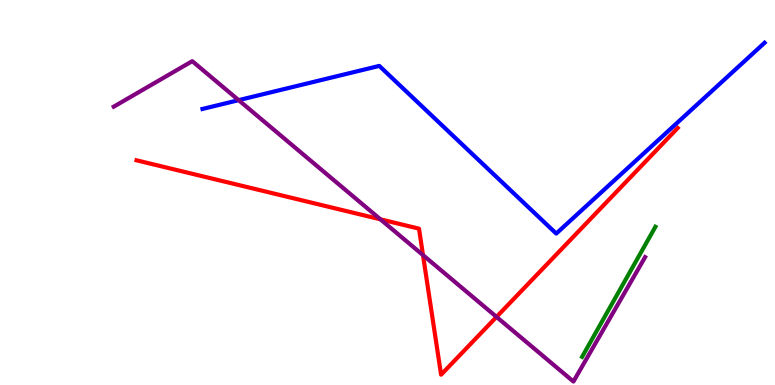[{'lines': ['blue', 'red'], 'intersections': []}, {'lines': ['green', 'red'], 'intersections': []}, {'lines': ['purple', 'red'], 'intersections': [{'x': 4.91, 'y': 4.3}, {'x': 5.46, 'y': 3.37}, {'x': 6.41, 'y': 1.77}]}, {'lines': ['blue', 'green'], 'intersections': []}, {'lines': ['blue', 'purple'], 'intersections': [{'x': 3.08, 'y': 7.4}]}, {'lines': ['green', 'purple'], 'intersections': []}]